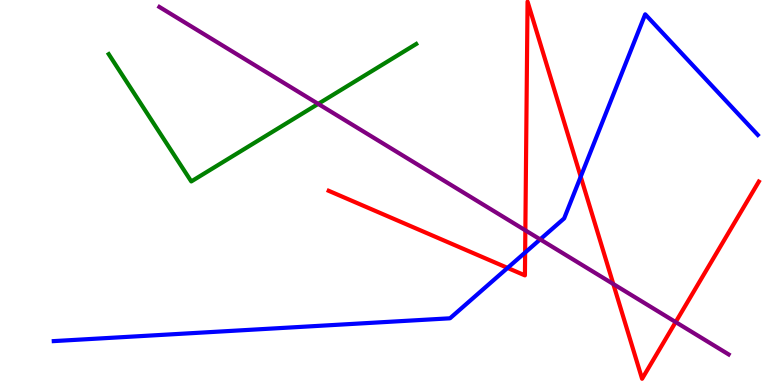[{'lines': ['blue', 'red'], 'intersections': [{'x': 6.55, 'y': 3.04}, {'x': 6.78, 'y': 3.44}, {'x': 7.49, 'y': 5.41}]}, {'lines': ['green', 'red'], 'intersections': []}, {'lines': ['purple', 'red'], 'intersections': [{'x': 6.78, 'y': 4.02}, {'x': 7.91, 'y': 2.62}, {'x': 8.72, 'y': 1.63}]}, {'lines': ['blue', 'green'], 'intersections': []}, {'lines': ['blue', 'purple'], 'intersections': [{'x': 6.97, 'y': 3.78}]}, {'lines': ['green', 'purple'], 'intersections': [{'x': 4.11, 'y': 7.3}]}]